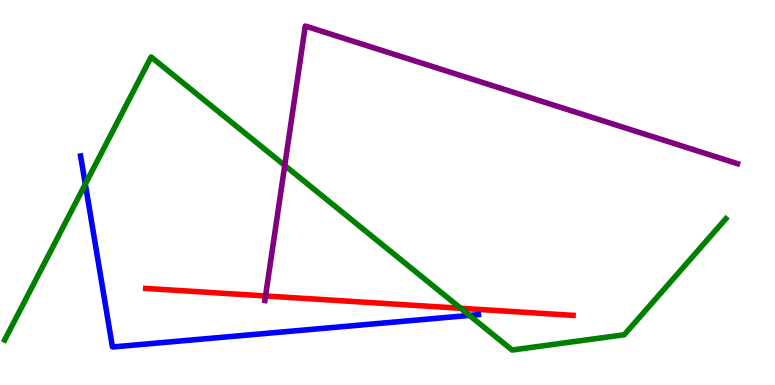[{'lines': ['blue', 'red'], 'intersections': []}, {'lines': ['green', 'red'], 'intersections': [{'x': 5.94, 'y': 1.99}]}, {'lines': ['purple', 'red'], 'intersections': [{'x': 3.43, 'y': 2.31}]}, {'lines': ['blue', 'green'], 'intersections': [{'x': 1.1, 'y': 5.22}, {'x': 6.06, 'y': 1.81}]}, {'lines': ['blue', 'purple'], 'intersections': []}, {'lines': ['green', 'purple'], 'intersections': [{'x': 3.67, 'y': 5.7}]}]